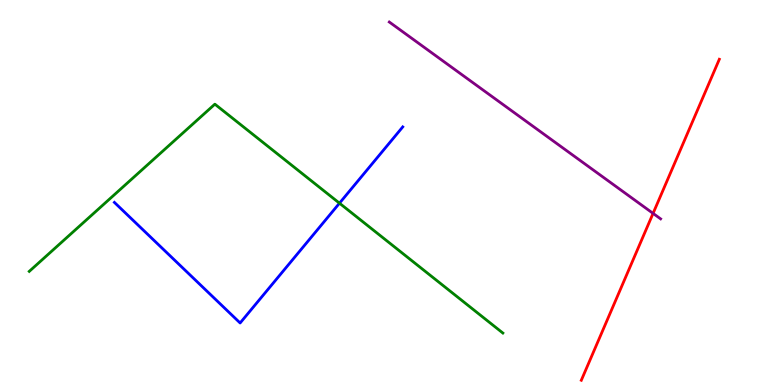[{'lines': ['blue', 'red'], 'intersections': []}, {'lines': ['green', 'red'], 'intersections': []}, {'lines': ['purple', 'red'], 'intersections': [{'x': 8.43, 'y': 4.46}]}, {'lines': ['blue', 'green'], 'intersections': [{'x': 4.38, 'y': 4.72}]}, {'lines': ['blue', 'purple'], 'intersections': []}, {'lines': ['green', 'purple'], 'intersections': []}]